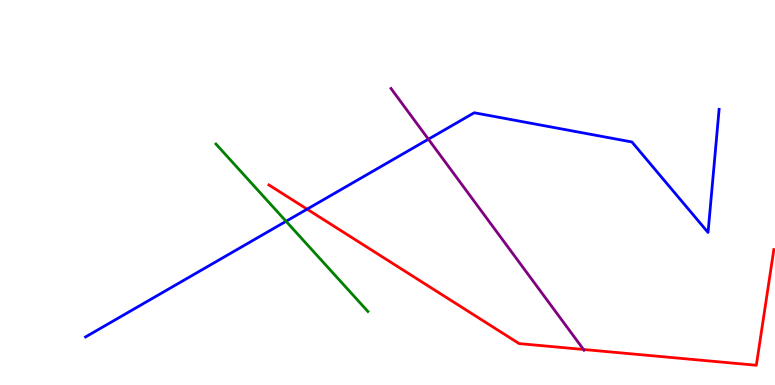[{'lines': ['blue', 'red'], 'intersections': [{'x': 3.96, 'y': 4.57}]}, {'lines': ['green', 'red'], 'intersections': []}, {'lines': ['purple', 'red'], 'intersections': [{'x': 7.53, 'y': 0.923}]}, {'lines': ['blue', 'green'], 'intersections': [{'x': 3.69, 'y': 4.25}]}, {'lines': ['blue', 'purple'], 'intersections': [{'x': 5.53, 'y': 6.38}]}, {'lines': ['green', 'purple'], 'intersections': []}]